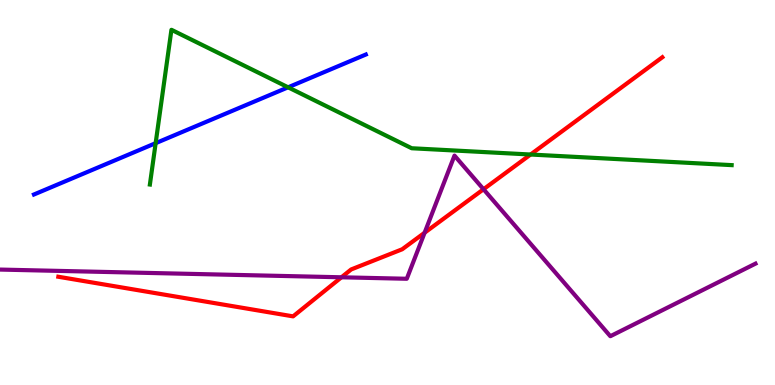[{'lines': ['blue', 'red'], 'intersections': []}, {'lines': ['green', 'red'], 'intersections': [{'x': 6.85, 'y': 5.99}]}, {'lines': ['purple', 'red'], 'intersections': [{'x': 4.41, 'y': 2.8}, {'x': 5.48, 'y': 3.96}, {'x': 6.24, 'y': 5.08}]}, {'lines': ['blue', 'green'], 'intersections': [{'x': 2.01, 'y': 6.28}, {'x': 3.72, 'y': 7.73}]}, {'lines': ['blue', 'purple'], 'intersections': []}, {'lines': ['green', 'purple'], 'intersections': []}]